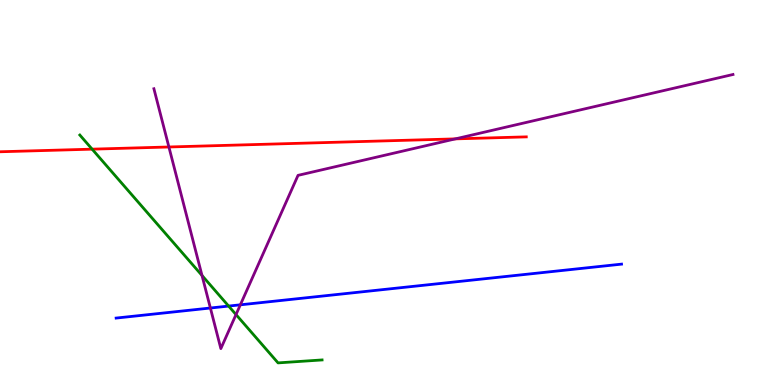[{'lines': ['blue', 'red'], 'intersections': []}, {'lines': ['green', 'red'], 'intersections': [{'x': 1.19, 'y': 6.13}]}, {'lines': ['purple', 'red'], 'intersections': [{'x': 2.18, 'y': 6.18}, {'x': 5.88, 'y': 6.39}]}, {'lines': ['blue', 'green'], 'intersections': [{'x': 2.95, 'y': 2.05}]}, {'lines': ['blue', 'purple'], 'intersections': [{'x': 2.71, 'y': 2.0}, {'x': 3.1, 'y': 2.08}]}, {'lines': ['green', 'purple'], 'intersections': [{'x': 2.61, 'y': 2.84}, {'x': 3.05, 'y': 1.83}]}]